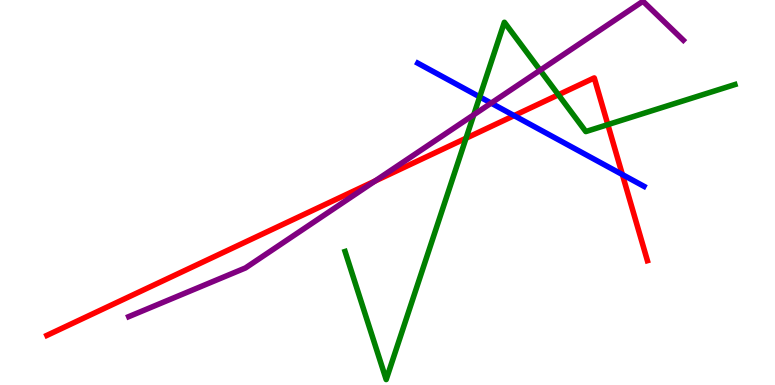[{'lines': ['blue', 'red'], 'intersections': [{'x': 6.63, 'y': 7.0}, {'x': 8.03, 'y': 5.47}]}, {'lines': ['green', 'red'], 'intersections': [{'x': 6.01, 'y': 6.41}, {'x': 7.21, 'y': 7.54}, {'x': 7.84, 'y': 6.76}]}, {'lines': ['purple', 'red'], 'intersections': [{'x': 4.84, 'y': 5.3}]}, {'lines': ['blue', 'green'], 'intersections': [{'x': 6.19, 'y': 7.48}]}, {'lines': ['blue', 'purple'], 'intersections': [{'x': 6.34, 'y': 7.32}]}, {'lines': ['green', 'purple'], 'intersections': [{'x': 6.11, 'y': 7.02}, {'x': 6.97, 'y': 8.18}]}]